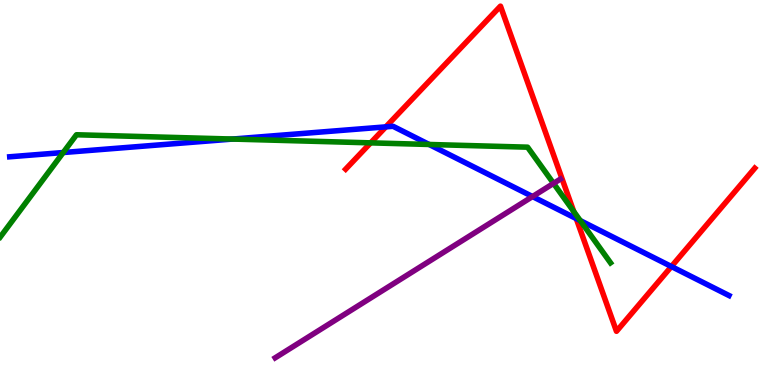[{'lines': ['blue', 'red'], 'intersections': [{'x': 4.98, 'y': 6.7}, {'x': 7.44, 'y': 4.32}, {'x': 8.66, 'y': 3.08}]}, {'lines': ['green', 'red'], 'intersections': [{'x': 4.78, 'y': 6.29}, {'x': 7.4, 'y': 4.51}]}, {'lines': ['purple', 'red'], 'intersections': []}, {'lines': ['blue', 'green'], 'intersections': [{'x': 0.816, 'y': 6.04}, {'x': 3.0, 'y': 6.39}, {'x': 5.54, 'y': 6.25}, {'x': 7.49, 'y': 4.27}]}, {'lines': ['blue', 'purple'], 'intersections': [{'x': 6.87, 'y': 4.89}]}, {'lines': ['green', 'purple'], 'intersections': [{'x': 7.14, 'y': 5.24}]}]